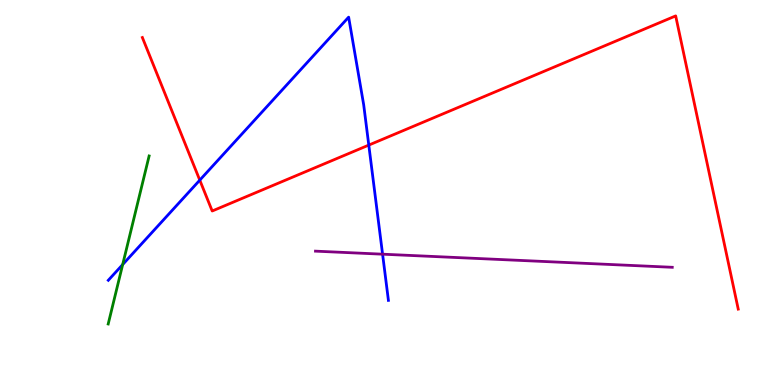[{'lines': ['blue', 'red'], 'intersections': [{'x': 2.58, 'y': 5.32}, {'x': 4.76, 'y': 6.23}]}, {'lines': ['green', 'red'], 'intersections': []}, {'lines': ['purple', 'red'], 'intersections': []}, {'lines': ['blue', 'green'], 'intersections': [{'x': 1.58, 'y': 3.13}]}, {'lines': ['blue', 'purple'], 'intersections': [{'x': 4.94, 'y': 3.4}]}, {'lines': ['green', 'purple'], 'intersections': []}]